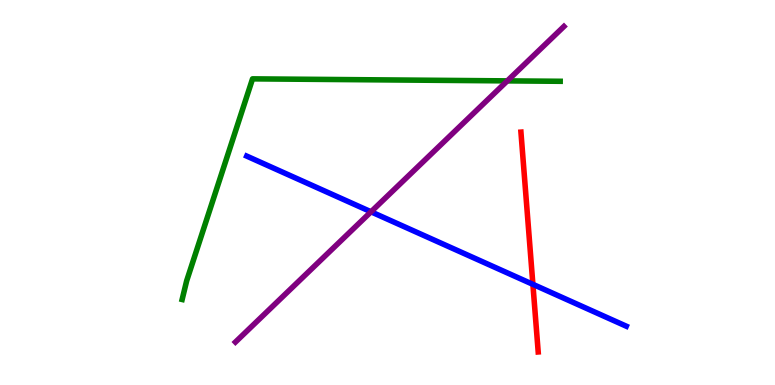[{'lines': ['blue', 'red'], 'intersections': [{'x': 6.88, 'y': 2.61}]}, {'lines': ['green', 'red'], 'intersections': []}, {'lines': ['purple', 'red'], 'intersections': []}, {'lines': ['blue', 'green'], 'intersections': []}, {'lines': ['blue', 'purple'], 'intersections': [{'x': 4.79, 'y': 4.5}]}, {'lines': ['green', 'purple'], 'intersections': [{'x': 6.55, 'y': 7.9}]}]